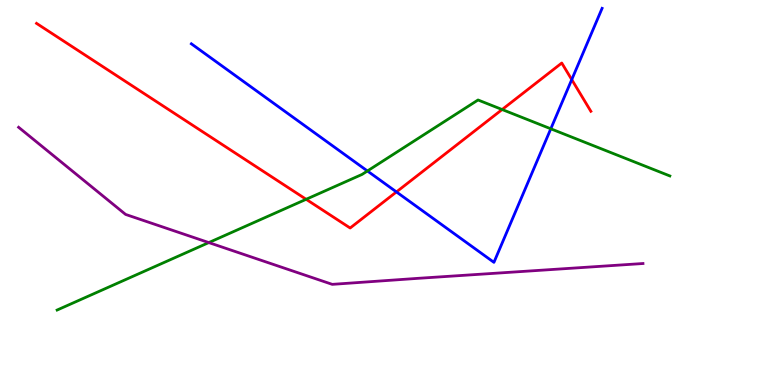[{'lines': ['blue', 'red'], 'intersections': [{'x': 5.12, 'y': 5.01}, {'x': 7.38, 'y': 7.93}]}, {'lines': ['green', 'red'], 'intersections': [{'x': 3.95, 'y': 4.82}, {'x': 6.48, 'y': 7.16}]}, {'lines': ['purple', 'red'], 'intersections': []}, {'lines': ['blue', 'green'], 'intersections': [{'x': 4.74, 'y': 5.56}, {'x': 7.11, 'y': 6.65}]}, {'lines': ['blue', 'purple'], 'intersections': []}, {'lines': ['green', 'purple'], 'intersections': [{'x': 2.69, 'y': 3.7}]}]